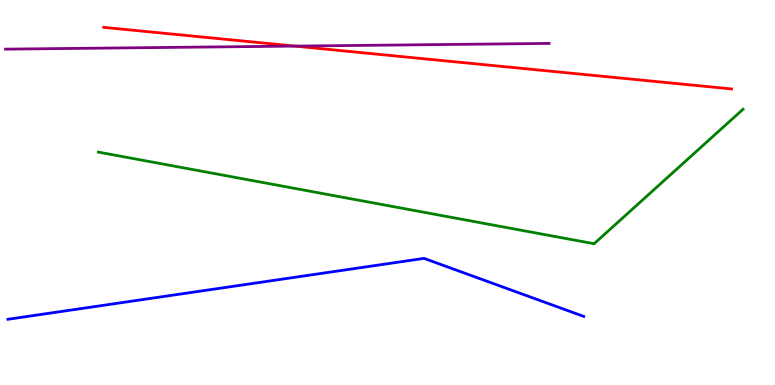[{'lines': ['blue', 'red'], 'intersections': []}, {'lines': ['green', 'red'], 'intersections': []}, {'lines': ['purple', 'red'], 'intersections': [{'x': 3.8, 'y': 8.8}]}, {'lines': ['blue', 'green'], 'intersections': []}, {'lines': ['blue', 'purple'], 'intersections': []}, {'lines': ['green', 'purple'], 'intersections': []}]